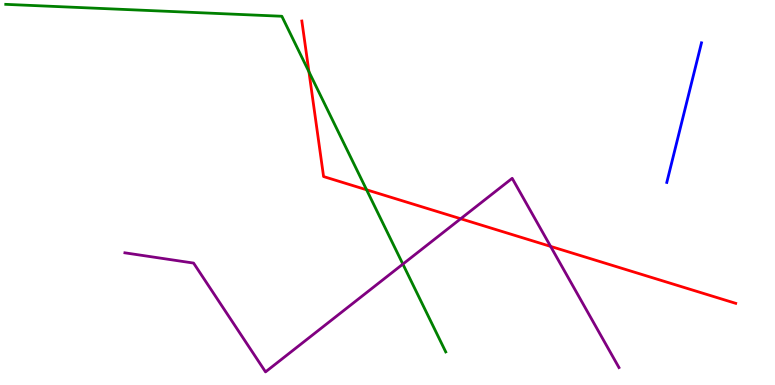[{'lines': ['blue', 'red'], 'intersections': []}, {'lines': ['green', 'red'], 'intersections': [{'x': 3.99, 'y': 8.14}, {'x': 4.73, 'y': 5.07}]}, {'lines': ['purple', 'red'], 'intersections': [{'x': 5.94, 'y': 4.32}, {'x': 7.1, 'y': 3.6}]}, {'lines': ['blue', 'green'], 'intersections': []}, {'lines': ['blue', 'purple'], 'intersections': []}, {'lines': ['green', 'purple'], 'intersections': [{'x': 5.2, 'y': 3.14}]}]